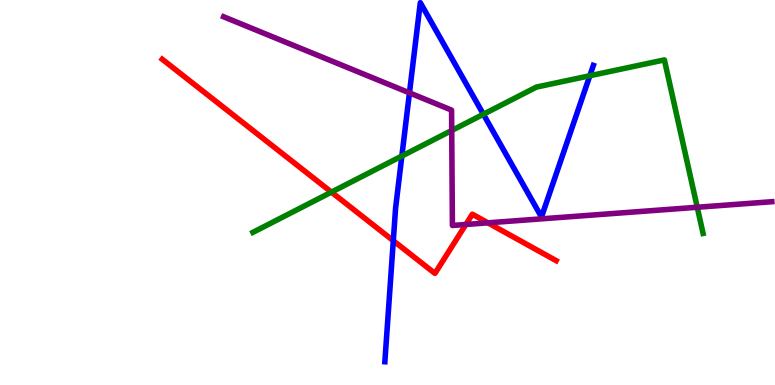[{'lines': ['blue', 'red'], 'intersections': [{'x': 5.07, 'y': 3.75}]}, {'lines': ['green', 'red'], 'intersections': [{'x': 4.28, 'y': 5.01}]}, {'lines': ['purple', 'red'], 'intersections': [{'x': 6.01, 'y': 4.17}, {'x': 6.3, 'y': 4.21}]}, {'lines': ['blue', 'green'], 'intersections': [{'x': 5.19, 'y': 5.95}, {'x': 6.24, 'y': 7.03}, {'x': 7.61, 'y': 8.03}]}, {'lines': ['blue', 'purple'], 'intersections': [{'x': 5.28, 'y': 7.59}]}, {'lines': ['green', 'purple'], 'intersections': [{'x': 5.83, 'y': 6.61}, {'x': 9.0, 'y': 4.62}]}]